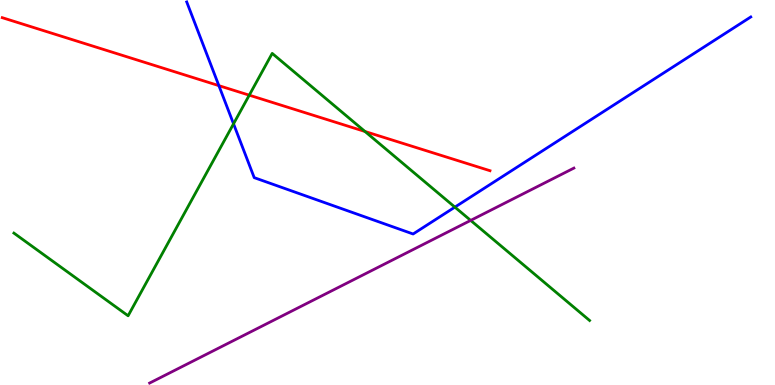[{'lines': ['blue', 'red'], 'intersections': [{'x': 2.82, 'y': 7.78}]}, {'lines': ['green', 'red'], 'intersections': [{'x': 3.22, 'y': 7.53}, {'x': 4.71, 'y': 6.58}]}, {'lines': ['purple', 'red'], 'intersections': []}, {'lines': ['blue', 'green'], 'intersections': [{'x': 3.01, 'y': 6.78}, {'x': 5.87, 'y': 4.62}]}, {'lines': ['blue', 'purple'], 'intersections': []}, {'lines': ['green', 'purple'], 'intersections': [{'x': 6.07, 'y': 4.28}]}]